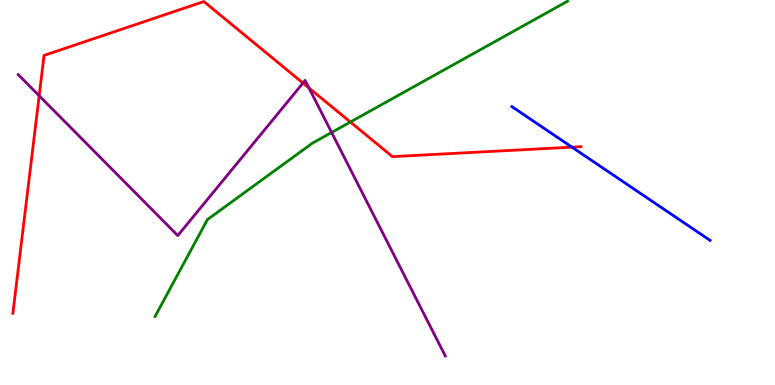[{'lines': ['blue', 'red'], 'intersections': [{'x': 7.38, 'y': 6.18}]}, {'lines': ['green', 'red'], 'intersections': [{'x': 4.52, 'y': 6.83}]}, {'lines': ['purple', 'red'], 'intersections': [{'x': 0.505, 'y': 7.51}, {'x': 3.91, 'y': 7.84}, {'x': 3.99, 'y': 7.71}]}, {'lines': ['blue', 'green'], 'intersections': []}, {'lines': ['blue', 'purple'], 'intersections': []}, {'lines': ['green', 'purple'], 'intersections': [{'x': 4.28, 'y': 6.56}]}]